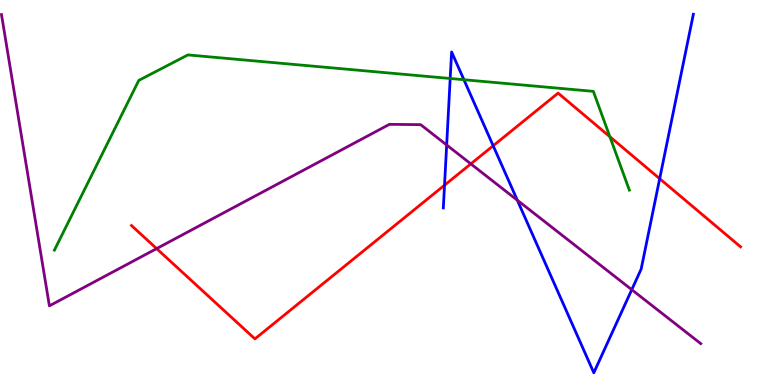[{'lines': ['blue', 'red'], 'intersections': [{'x': 5.74, 'y': 5.19}, {'x': 6.36, 'y': 6.21}, {'x': 8.51, 'y': 5.36}]}, {'lines': ['green', 'red'], 'intersections': [{'x': 7.87, 'y': 6.45}]}, {'lines': ['purple', 'red'], 'intersections': [{'x': 2.02, 'y': 3.54}, {'x': 6.08, 'y': 5.74}]}, {'lines': ['blue', 'green'], 'intersections': [{'x': 5.81, 'y': 7.96}, {'x': 5.99, 'y': 7.93}]}, {'lines': ['blue', 'purple'], 'intersections': [{'x': 5.76, 'y': 6.23}, {'x': 6.68, 'y': 4.8}, {'x': 8.15, 'y': 2.48}]}, {'lines': ['green', 'purple'], 'intersections': []}]